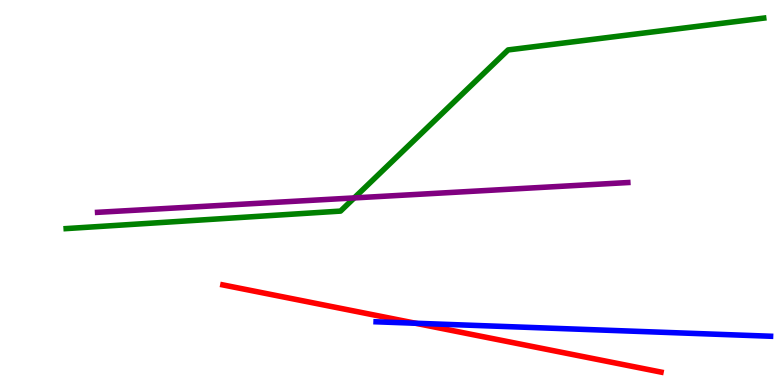[{'lines': ['blue', 'red'], 'intersections': [{'x': 5.36, 'y': 1.6}]}, {'lines': ['green', 'red'], 'intersections': []}, {'lines': ['purple', 'red'], 'intersections': []}, {'lines': ['blue', 'green'], 'intersections': []}, {'lines': ['blue', 'purple'], 'intersections': []}, {'lines': ['green', 'purple'], 'intersections': [{'x': 4.57, 'y': 4.86}]}]